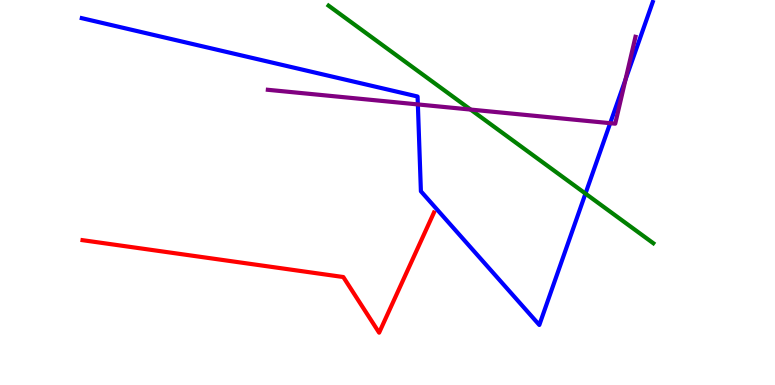[{'lines': ['blue', 'red'], 'intersections': []}, {'lines': ['green', 'red'], 'intersections': []}, {'lines': ['purple', 'red'], 'intersections': []}, {'lines': ['blue', 'green'], 'intersections': [{'x': 7.55, 'y': 4.97}]}, {'lines': ['blue', 'purple'], 'intersections': [{'x': 5.39, 'y': 7.29}, {'x': 7.87, 'y': 6.8}, {'x': 8.07, 'y': 7.93}]}, {'lines': ['green', 'purple'], 'intersections': [{'x': 6.07, 'y': 7.15}]}]